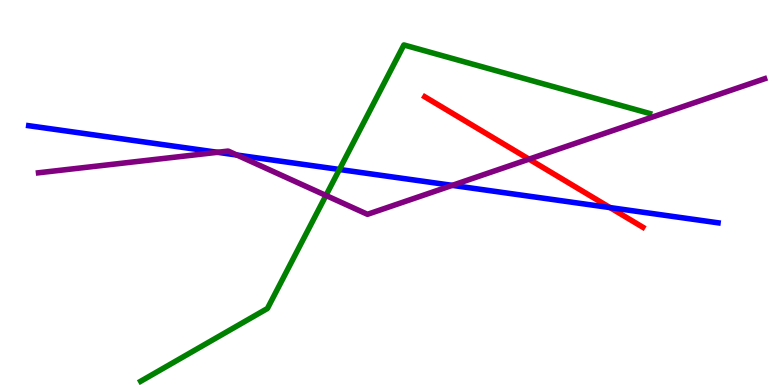[{'lines': ['blue', 'red'], 'intersections': [{'x': 7.87, 'y': 4.61}]}, {'lines': ['green', 'red'], 'intersections': []}, {'lines': ['purple', 'red'], 'intersections': [{'x': 6.83, 'y': 5.87}]}, {'lines': ['blue', 'green'], 'intersections': [{'x': 4.38, 'y': 5.6}]}, {'lines': ['blue', 'purple'], 'intersections': [{'x': 2.81, 'y': 6.04}, {'x': 3.06, 'y': 5.97}, {'x': 5.84, 'y': 5.19}]}, {'lines': ['green', 'purple'], 'intersections': [{'x': 4.21, 'y': 4.92}]}]